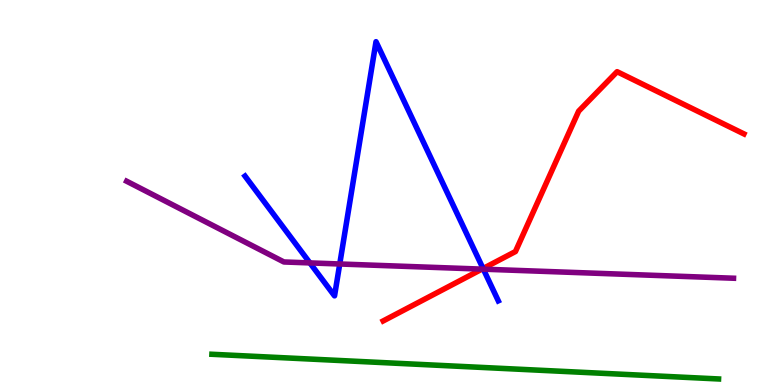[{'lines': ['blue', 'red'], 'intersections': [{'x': 6.23, 'y': 3.02}]}, {'lines': ['green', 'red'], 'intersections': []}, {'lines': ['purple', 'red'], 'intersections': [{'x': 6.22, 'y': 3.01}]}, {'lines': ['blue', 'green'], 'intersections': []}, {'lines': ['blue', 'purple'], 'intersections': [{'x': 4.0, 'y': 3.17}, {'x': 4.38, 'y': 3.14}, {'x': 6.24, 'y': 3.01}]}, {'lines': ['green', 'purple'], 'intersections': []}]